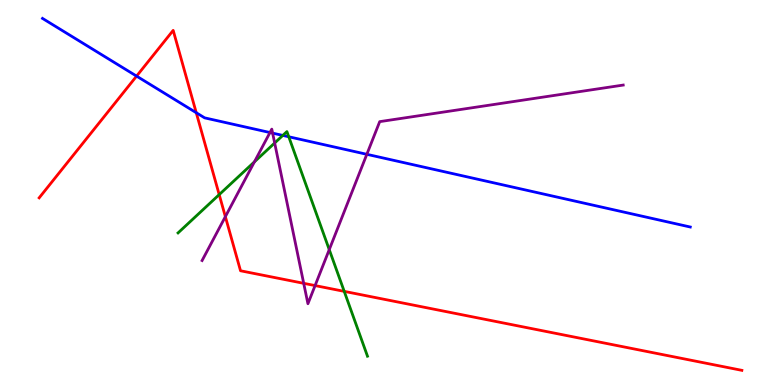[{'lines': ['blue', 'red'], 'intersections': [{'x': 1.76, 'y': 8.02}, {'x': 2.53, 'y': 7.07}]}, {'lines': ['green', 'red'], 'intersections': [{'x': 2.83, 'y': 4.94}, {'x': 4.44, 'y': 2.43}]}, {'lines': ['purple', 'red'], 'intersections': [{'x': 2.91, 'y': 4.37}, {'x': 3.92, 'y': 2.64}, {'x': 4.07, 'y': 2.58}]}, {'lines': ['blue', 'green'], 'intersections': [{'x': 3.65, 'y': 6.48}, {'x': 3.73, 'y': 6.45}]}, {'lines': ['blue', 'purple'], 'intersections': [{'x': 3.48, 'y': 6.56}, {'x': 3.52, 'y': 6.54}, {'x': 4.73, 'y': 5.99}]}, {'lines': ['green', 'purple'], 'intersections': [{'x': 3.28, 'y': 5.8}, {'x': 3.54, 'y': 6.29}, {'x': 4.25, 'y': 3.52}]}]